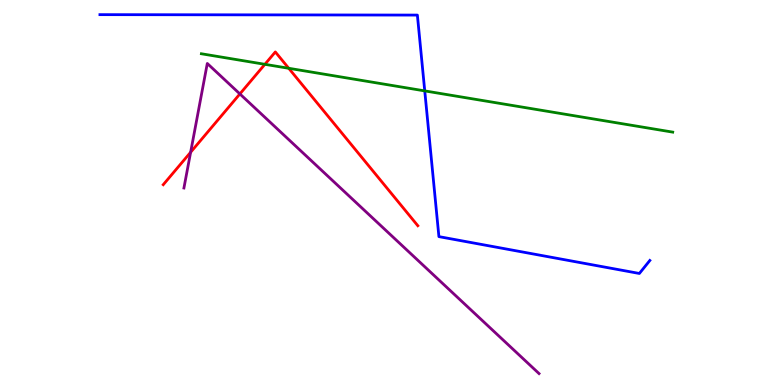[{'lines': ['blue', 'red'], 'intersections': []}, {'lines': ['green', 'red'], 'intersections': [{'x': 3.42, 'y': 8.33}, {'x': 3.73, 'y': 8.23}]}, {'lines': ['purple', 'red'], 'intersections': [{'x': 2.46, 'y': 6.05}, {'x': 3.1, 'y': 7.56}]}, {'lines': ['blue', 'green'], 'intersections': [{'x': 5.48, 'y': 7.64}]}, {'lines': ['blue', 'purple'], 'intersections': []}, {'lines': ['green', 'purple'], 'intersections': []}]